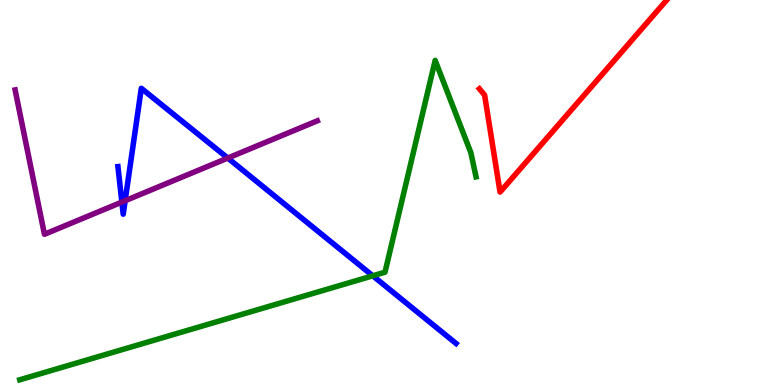[{'lines': ['blue', 'red'], 'intersections': []}, {'lines': ['green', 'red'], 'intersections': []}, {'lines': ['purple', 'red'], 'intersections': []}, {'lines': ['blue', 'green'], 'intersections': [{'x': 4.81, 'y': 2.84}]}, {'lines': ['blue', 'purple'], 'intersections': [{'x': 1.57, 'y': 4.75}, {'x': 1.61, 'y': 4.79}, {'x': 2.94, 'y': 5.89}]}, {'lines': ['green', 'purple'], 'intersections': []}]